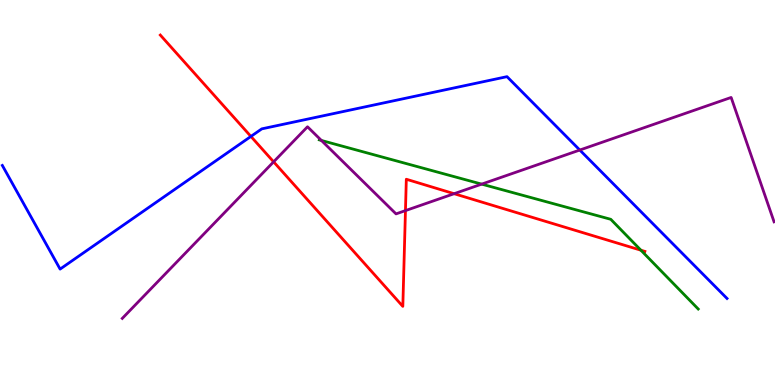[{'lines': ['blue', 'red'], 'intersections': [{'x': 3.24, 'y': 6.46}]}, {'lines': ['green', 'red'], 'intersections': [{'x': 8.27, 'y': 3.5}]}, {'lines': ['purple', 'red'], 'intersections': [{'x': 3.53, 'y': 5.8}, {'x': 5.23, 'y': 4.53}, {'x': 5.86, 'y': 4.97}]}, {'lines': ['blue', 'green'], 'intersections': []}, {'lines': ['blue', 'purple'], 'intersections': [{'x': 7.48, 'y': 6.1}]}, {'lines': ['green', 'purple'], 'intersections': [{'x': 4.15, 'y': 6.35}, {'x': 6.22, 'y': 5.22}]}]